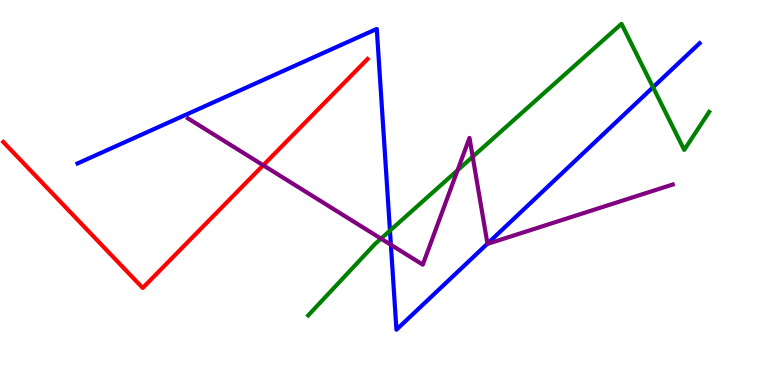[{'lines': ['blue', 'red'], 'intersections': []}, {'lines': ['green', 'red'], 'intersections': []}, {'lines': ['purple', 'red'], 'intersections': [{'x': 3.4, 'y': 5.71}]}, {'lines': ['blue', 'green'], 'intersections': [{'x': 5.03, 'y': 4.01}, {'x': 8.43, 'y': 7.73}]}, {'lines': ['blue', 'purple'], 'intersections': [{'x': 5.04, 'y': 3.64}, {'x': 6.29, 'y': 3.67}]}, {'lines': ['green', 'purple'], 'intersections': [{'x': 4.92, 'y': 3.8}, {'x': 5.9, 'y': 5.58}, {'x': 6.1, 'y': 5.93}]}]